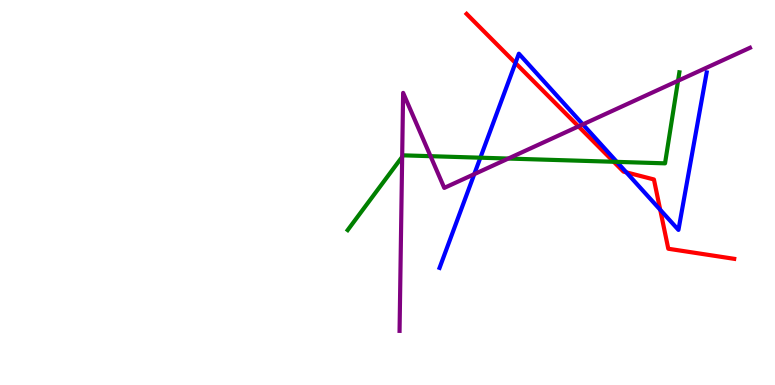[{'lines': ['blue', 'red'], 'intersections': [{'x': 6.65, 'y': 8.36}, {'x': 8.08, 'y': 5.52}, {'x': 8.52, 'y': 4.55}]}, {'lines': ['green', 'red'], 'intersections': [{'x': 7.92, 'y': 5.8}]}, {'lines': ['purple', 'red'], 'intersections': [{'x': 7.46, 'y': 6.72}]}, {'lines': ['blue', 'green'], 'intersections': [{'x': 6.2, 'y': 5.9}, {'x': 7.96, 'y': 5.8}]}, {'lines': ['blue', 'purple'], 'intersections': [{'x': 6.12, 'y': 5.48}, {'x': 7.52, 'y': 6.77}]}, {'lines': ['green', 'purple'], 'intersections': [{'x': 5.19, 'y': 5.93}, {'x': 5.56, 'y': 5.94}, {'x': 6.56, 'y': 5.88}, {'x': 8.75, 'y': 7.9}]}]